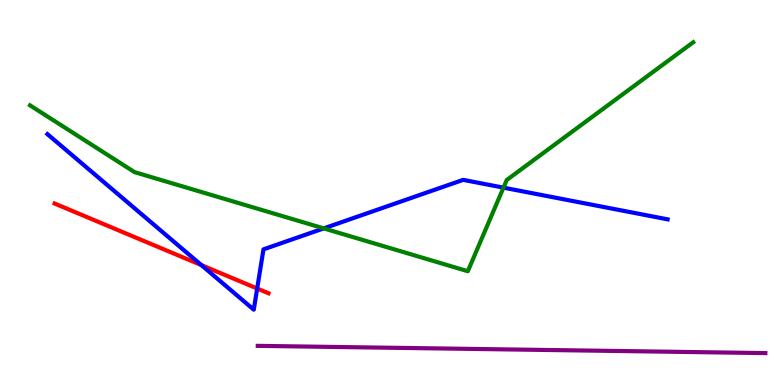[{'lines': ['blue', 'red'], 'intersections': [{'x': 2.6, 'y': 3.11}, {'x': 3.32, 'y': 2.51}]}, {'lines': ['green', 'red'], 'intersections': []}, {'lines': ['purple', 'red'], 'intersections': []}, {'lines': ['blue', 'green'], 'intersections': [{'x': 4.18, 'y': 4.07}, {'x': 6.5, 'y': 5.13}]}, {'lines': ['blue', 'purple'], 'intersections': []}, {'lines': ['green', 'purple'], 'intersections': []}]